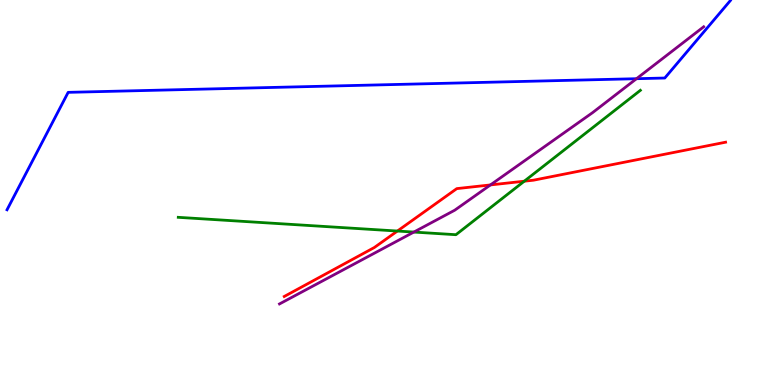[{'lines': ['blue', 'red'], 'intersections': []}, {'lines': ['green', 'red'], 'intersections': [{'x': 5.13, 'y': 4.0}, {'x': 6.76, 'y': 5.29}]}, {'lines': ['purple', 'red'], 'intersections': [{'x': 6.33, 'y': 5.2}]}, {'lines': ['blue', 'green'], 'intersections': []}, {'lines': ['blue', 'purple'], 'intersections': [{'x': 8.21, 'y': 7.96}]}, {'lines': ['green', 'purple'], 'intersections': [{'x': 5.34, 'y': 3.97}]}]